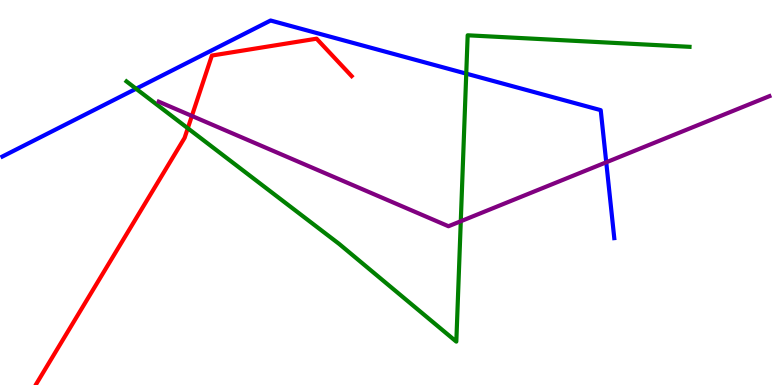[{'lines': ['blue', 'red'], 'intersections': []}, {'lines': ['green', 'red'], 'intersections': [{'x': 2.42, 'y': 6.67}]}, {'lines': ['purple', 'red'], 'intersections': [{'x': 2.48, 'y': 6.99}]}, {'lines': ['blue', 'green'], 'intersections': [{'x': 1.76, 'y': 7.7}, {'x': 6.02, 'y': 8.09}]}, {'lines': ['blue', 'purple'], 'intersections': [{'x': 7.82, 'y': 5.78}]}, {'lines': ['green', 'purple'], 'intersections': [{'x': 5.95, 'y': 4.25}]}]